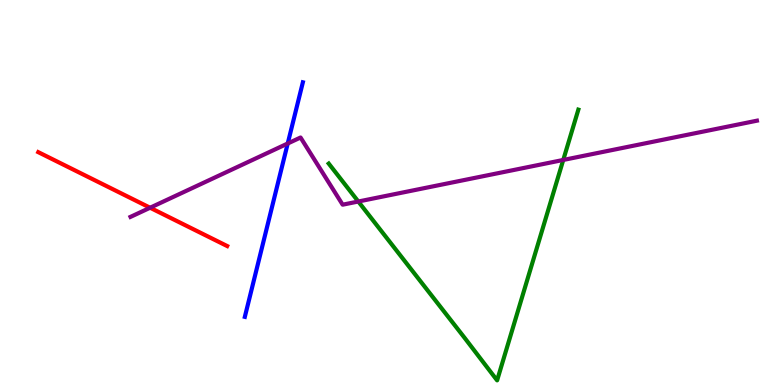[{'lines': ['blue', 'red'], 'intersections': []}, {'lines': ['green', 'red'], 'intersections': []}, {'lines': ['purple', 'red'], 'intersections': [{'x': 1.94, 'y': 4.6}]}, {'lines': ['blue', 'green'], 'intersections': []}, {'lines': ['blue', 'purple'], 'intersections': [{'x': 3.71, 'y': 6.27}]}, {'lines': ['green', 'purple'], 'intersections': [{'x': 4.62, 'y': 4.77}, {'x': 7.27, 'y': 5.85}]}]